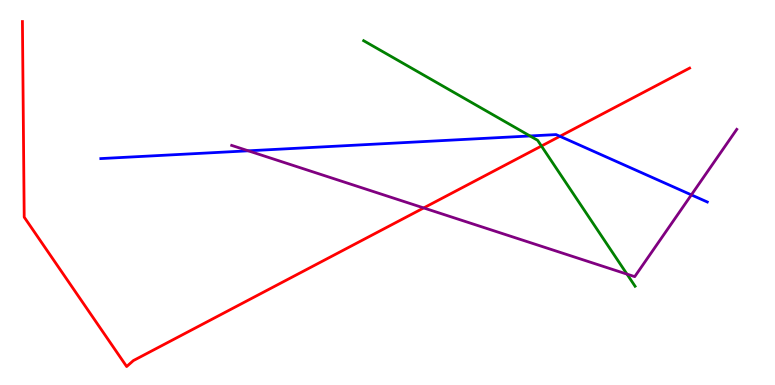[{'lines': ['blue', 'red'], 'intersections': [{'x': 7.22, 'y': 6.46}]}, {'lines': ['green', 'red'], 'intersections': [{'x': 6.99, 'y': 6.21}]}, {'lines': ['purple', 'red'], 'intersections': [{'x': 5.47, 'y': 4.6}]}, {'lines': ['blue', 'green'], 'intersections': [{'x': 6.84, 'y': 6.47}]}, {'lines': ['blue', 'purple'], 'intersections': [{'x': 3.2, 'y': 6.08}, {'x': 8.92, 'y': 4.94}]}, {'lines': ['green', 'purple'], 'intersections': [{'x': 8.09, 'y': 2.88}]}]